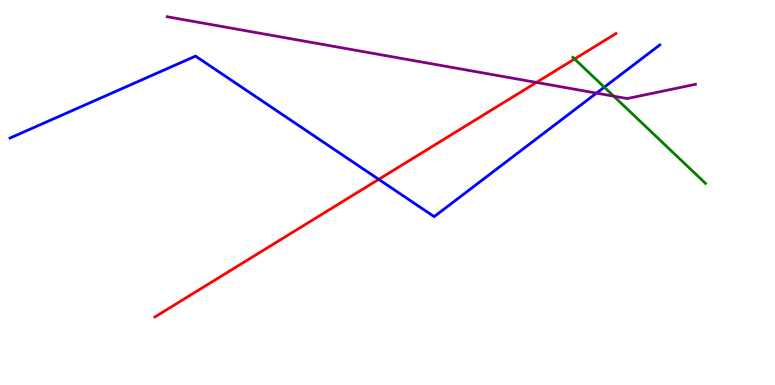[{'lines': ['blue', 'red'], 'intersections': [{'x': 4.89, 'y': 5.34}]}, {'lines': ['green', 'red'], 'intersections': [{'x': 7.41, 'y': 8.47}]}, {'lines': ['purple', 'red'], 'intersections': [{'x': 6.92, 'y': 7.86}]}, {'lines': ['blue', 'green'], 'intersections': [{'x': 7.8, 'y': 7.74}]}, {'lines': ['blue', 'purple'], 'intersections': [{'x': 7.7, 'y': 7.58}]}, {'lines': ['green', 'purple'], 'intersections': [{'x': 7.92, 'y': 7.5}]}]